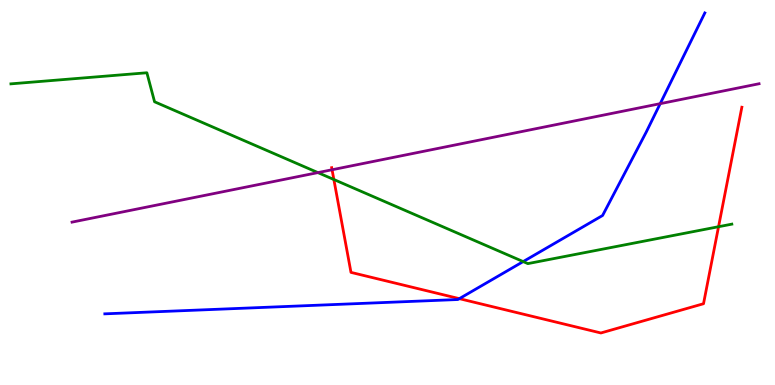[{'lines': ['blue', 'red'], 'intersections': [{'x': 5.93, 'y': 2.24}]}, {'lines': ['green', 'red'], 'intersections': [{'x': 4.31, 'y': 5.34}, {'x': 9.27, 'y': 4.11}]}, {'lines': ['purple', 'red'], 'intersections': [{'x': 4.28, 'y': 5.59}]}, {'lines': ['blue', 'green'], 'intersections': [{'x': 6.75, 'y': 3.21}]}, {'lines': ['blue', 'purple'], 'intersections': [{'x': 8.52, 'y': 7.31}]}, {'lines': ['green', 'purple'], 'intersections': [{'x': 4.1, 'y': 5.52}]}]